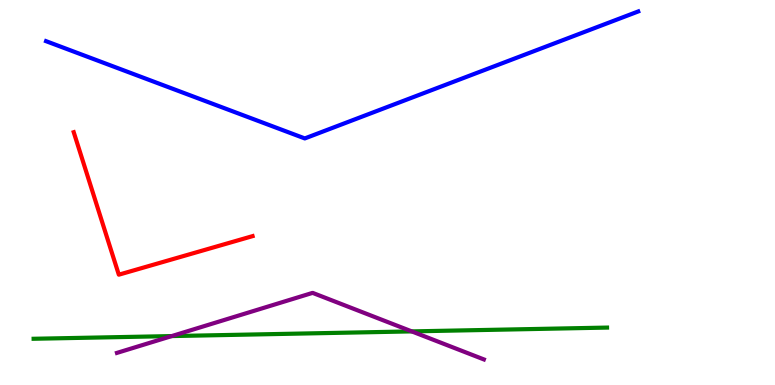[{'lines': ['blue', 'red'], 'intersections': []}, {'lines': ['green', 'red'], 'intersections': []}, {'lines': ['purple', 'red'], 'intersections': []}, {'lines': ['blue', 'green'], 'intersections': []}, {'lines': ['blue', 'purple'], 'intersections': []}, {'lines': ['green', 'purple'], 'intersections': [{'x': 2.22, 'y': 1.27}, {'x': 5.31, 'y': 1.39}]}]